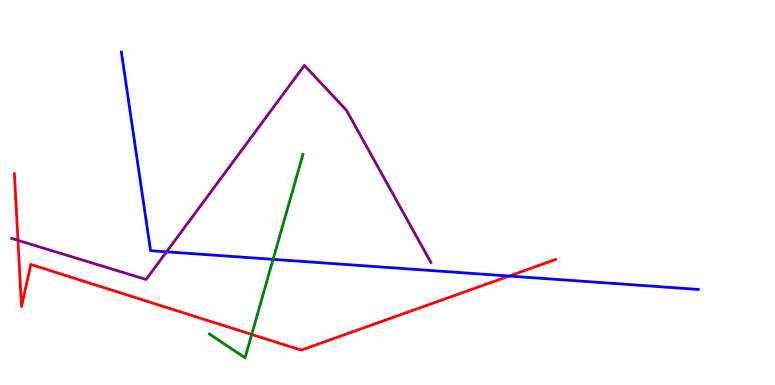[{'lines': ['blue', 'red'], 'intersections': [{'x': 6.57, 'y': 2.83}]}, {'lines': ['green', 'red'], 'intersections': [{'x': 3.25, 'y': 1.31}]}, {'lines': ['purple', 'red'], 'intersections': [{'x': 0.232, 'y': 3.76}]}, {'lines': ['blue', 'green'], 'intersections': [{'x': 3.52, 'y': 3.26}]}, {'lines': ['blue', 'purple'], 'intersections': [{'x': 2.15, 'y': 3.46}]}, {'lines': ['green', 'purple'], 'intersections': []}]